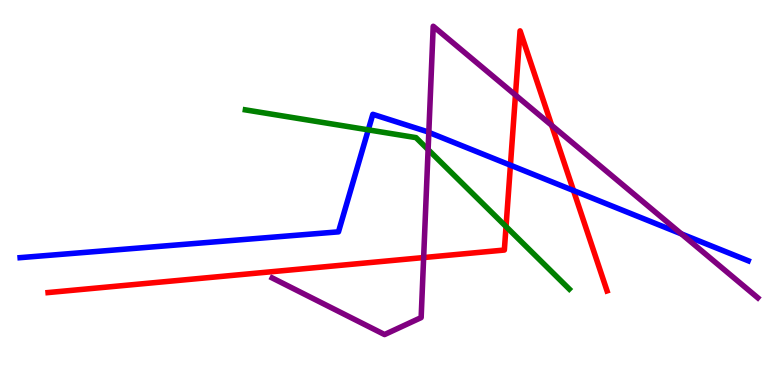[{'lines': ['blue', 'red'], 'intersections': [{'x': 6.59, 'y': 5.71}, {'x': 7.4, 'y': 5.05}]}, {'lines': ['green', 'red'], 'intersections': [{'x': 6.53, 'y': 4.11}]}, {'lines': ['purple', 'red'], 'intersections': [{'x': 5.47, 'y': 3.31}, {'x': 6.65, 'y': 7.53}, {'x': 7.12, 'y': 6.74}]}, {'lines': ['blue', 'green'], 'intersections': [{'x': 4.75, 'y': 6.63}]}, {'lines': ['blue', 'purple'], 'intersections': [{'x': 5.53, 'y': 6.56}, {'x': 8.79, 'y': 3.92}]}, {'lines': ['green', 'purple'], 'intersections': [{'x': 5.52, 'y': 6.11}]}]